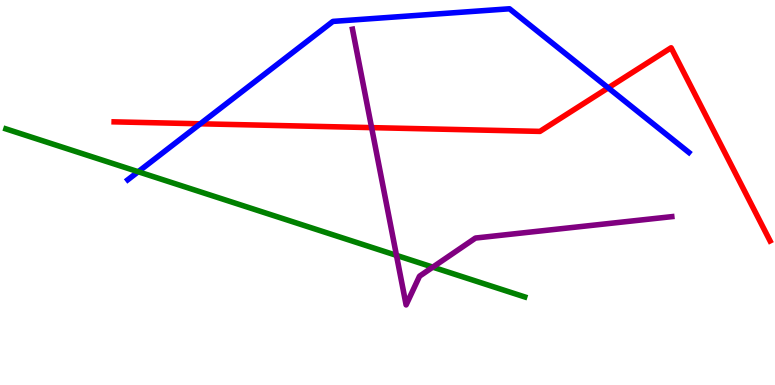[{'lines': ['blue', 'red'], 'intersections': [{'x': 2.58, 'y': 6.78}, {'x': 7.85, 'y': 7.72}]}, {'lines': ['green', 'red'], 'intersections': []}, {'lines': ['purple', 'red'], 'intersections': [{'x': 4.8, 'y': 6.69}]}, {'lines': ['blue', 'green'], 'intersections': [{'x': 1.78, 'y': 5.54}]}, {'lines': ['blue', 'purple'], 'intersections': []}, {'lines': ['green', 'purple'], 'intersections': [{'x': 5.12, 'y': 3.37}, {'x': 5.58, 'y': 3.06}]}]